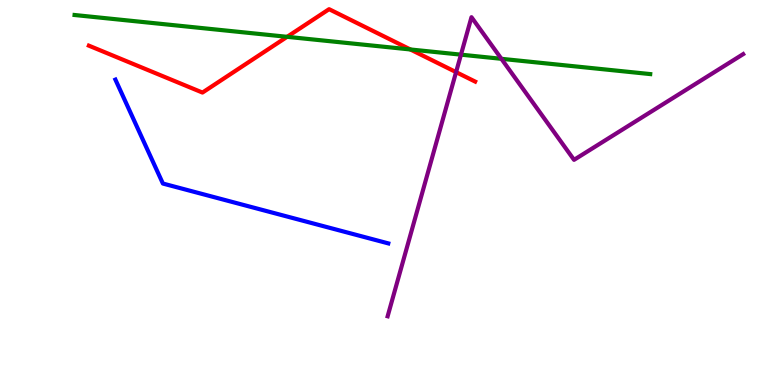[{'lines': ['blue', 'red'], 'intersections': []}, {'lines': ['green', 'red'], 'intersections': [{'x': 3.7, 'y': 9.04}, {'x': 5.3, 'y': 8.72}]}, {'lines': ['purple', 'red'], 'intersections': [{'x': 5.88, 'y': 8.13}]}, {'lines': ['blue', 'green'], 'intersections': []}, {'lines': ['blue', 'purple'], 'intersections': []}, {'lines': ['green', 'purple'], 'intersections': [{'x': 5.95, 'y': 8.58}, {'x': 6.47, 'y': 8.47}]}]